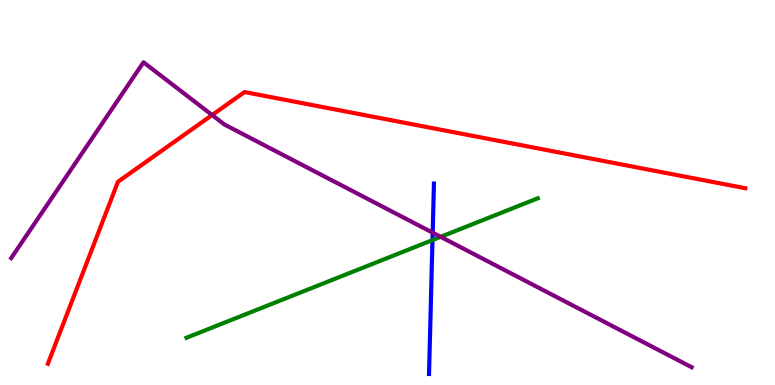[{'lines': ['blue', 'red'], 'intersections': []}, {'lines': ['green', 'red'], 'intersections': []}, {'lines': ['purple', 'red'], 'intersections': [{'x': 2.74, 'y': 7.01}]}, {'lines': ['blue', 'green'], 'intersections': [{'x': 5.58, 'y': 3.76}]}, {'lines': ['blue', 'purple'], 'intersections': [{'x': 5.58, 'y': 3.96}]}, {'lines': ['green', 'purple'], 'intersections': [{'x': 5.69, 'y': 3.85}]}]